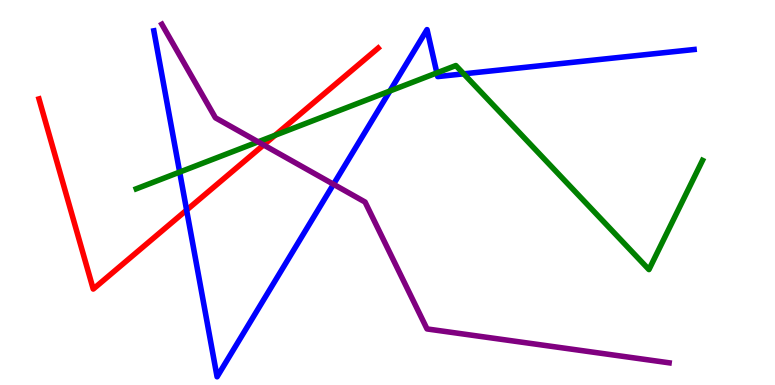[{'lines': ['blue', 'red'], 'intersections': [{'x': 2.41, 'y': 4.54}]}, {'lines': ['green', 'red'], 'intersections': [{'x': 3.55, 'y': 6.49}]}, {'lines': ['purple', 'red'], 'intersections': [{'x': 3.4, 'y': 6.24}]}, {'lines': ['blue', 'green'], 'intersections': [{'x': 2.32, 'y': 5.53}, {'x': 5.03, 'y': 7.64}, {'x': 5.64, 'y': 8.11}, {'x': 5.98, 'y': 8.08}]}, {'lines': ['blue', 'purple'], 'intersections': [{'x': 4.3, 'y': 5.21}]}, {'lines': ['green', 'purple'], 'intersections': [{'x': 3.33, 'y': 6.32}]}]